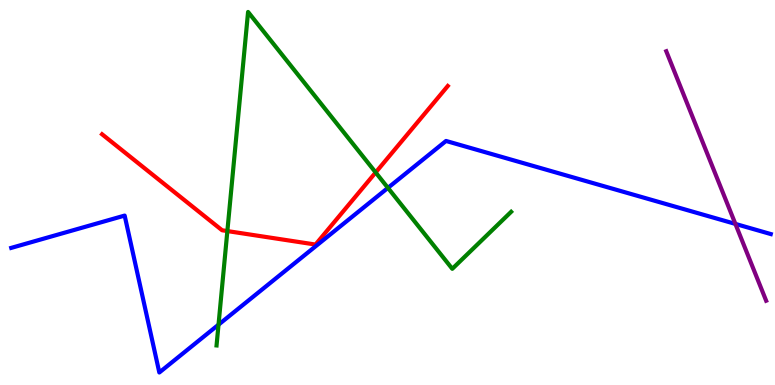[{'lines': ['blue', 'red'], 'intersections': []}, {'lines': ['green', 'red'], 'intersections': [{'x': 2.93, 'y': 4.0}, {'x': 4.85, 'y': 5.52}]}, {'lines': ['purple', 'red'], 'intersections': []}, {'lines': ['blue', 'green'], 'intersections': [{'x': 2.82, 'y': 1.57}, {'x': 5.01, 'y': 5.12}]}, {'lines': ['blue', 'purple'], 'intersections': [{'x': 9.49, 'y': 4.18}]}, {'lines': ['green', 'purple'], 'intersections': []}]